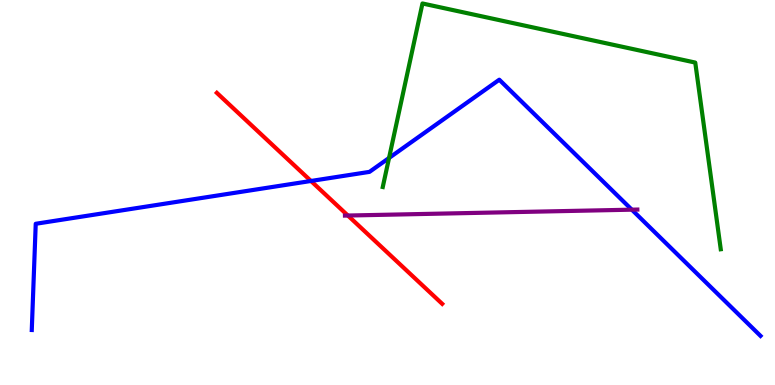[{'lines': ['blue', 'red'], 'intersections': [{'x': 4.01, 'y': 5.3}]}, {'lines': ['green', 'red'], 'intersections': []}, {'lines': ['purple', 'red'], 'intersections': [{'x': 4.49, 'y': 4.4}]}, {'lines': ['blue', 'green'], 'intersections': [{'x': 5.02, 'y': 5.9}]}, {'lines': ['blue', 'purple'], 'intersections': [{'x': 8.15, 'y': 4.55}]}, {'lines': ['green', 'purple'], 'intersections': []}]